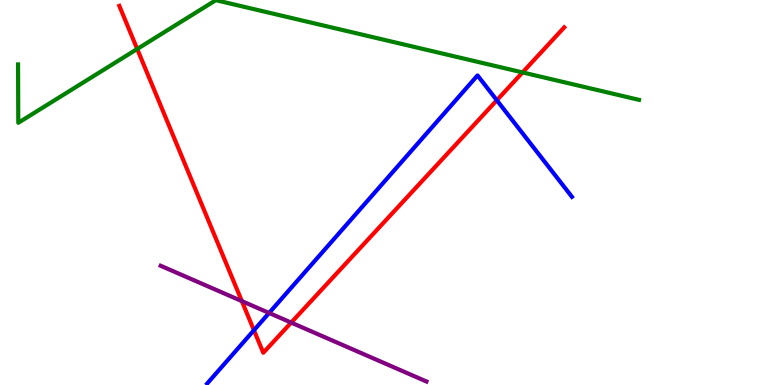[{'lines': ['blue', 'red'], 'intersections': [{'x': 3.28, 'y': 1.42}, {'x': 6.41, 'y': 7.4}]}, {'lines': ['green', 'red'], 'intersections': [{'x': 1.77, 'y': 8.73}, {'x': 6.74, 'y': 8.12}]}, {'lines': ['purple', 'red'], 'intersections': [{'x': 3.12, 'y': 2.18}, {'x': 3.76, 'y': 1.62}]}, {'lines': ['blue', 'green'], 'intersections': []}, {'lines': ['blue', 'purple'], 'intersections': [{'x': 3.47, 'y': 1.87}]}, {'lines': ['green', 'purple'], 'intersections': []}]